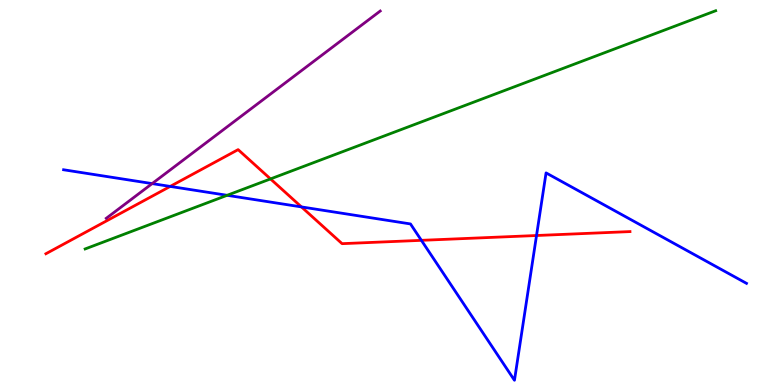[{'lines': ['blue', 'red'], 'intersections': [{'x': 2.2, 'y': 5.16}, {'x': 3.89, 'y': 4.63}, {'x': 5.44, 'y': 3.76}, {'x': 6.92, 'y': 3.88}]}, {'lines': ['green', 'red'], 'intersections': [{'x': 3.49, 'y': 5.35}]}, {'lines': ['purple', 'red'], 'intersections': []}, {'lines': ['blue', 'green'], 'intersections': [{'x': 2.93, 'y': 4.93}]}, {'lines': ['blue', 'purple'], 'intersections': [{'x': 1.96, 'y': 5.23}]}, {'lines': ['green', 'purple'], 'intersections': []}]